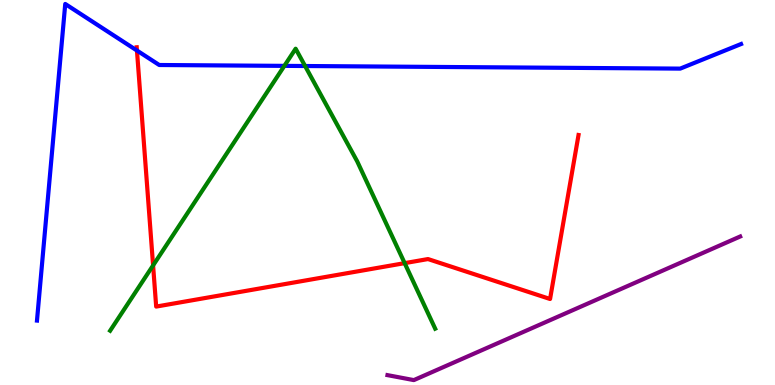[{'lines': ['blue', 'red'], 'intersections': [{'x': 1.77, 'y': 8.69}]}, {'lines': ['green', 'red'], 'intersections': [{'x': 1.98, 'y': 3.11}, {'x': 5.22, 'y': 3.17}]}, {'lines': ['purple', 'red'], 'intersections': []}, {'lines': ['blue', 'green'], 'intersections': [{'x': 3.67, 'y': 8.29}, {'x': 3.94, 'y': 8.29}]}, {'lines': ['blue', 'purple'], 'intersections': []}, {'lines': ['green', 'purple'], 'intersections': []}]